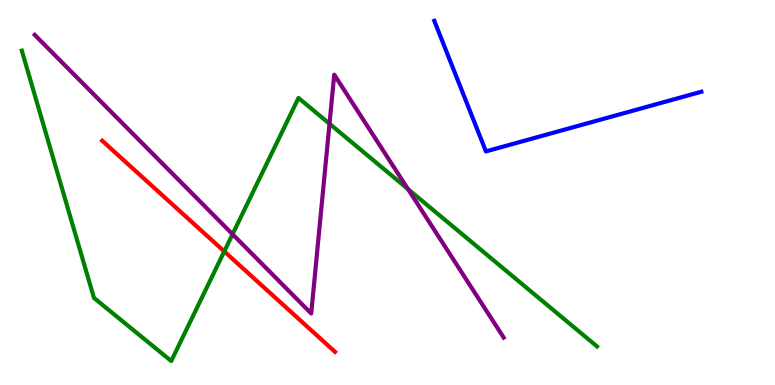[{'lines': ['blue', 'red'], 'intersections': []}, {'lines': ['green', 'red'], 'intersections': [{'x': 2.89, 'y': 3.47}]}, {'lines': ['purple', 'red'], 'intersections': []}, {'lines': ['blue', 'green'], 'intersections': []}, {'lines': ['blue', 'purple'], 'intersections': []}, {'lines': ['green', 'purple'], 'intersections': [{'x': 3.0, 'y': 3.92}, {'x': 4.25, 'y': 6.79}, {'x': 5.26, 'y': 5.09}]}]